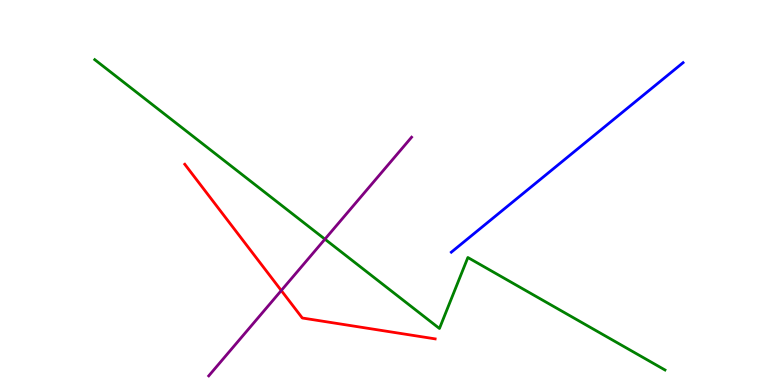[{'lines': ['blue', 'red'], 'intersections': []}, {'lines': ['green', 'red'], 'intersections': []}, {'lines': ['purple', 'red'], 'intersections': [{'x': 3.63, 'y': 2.45}]}, {'lines': ['blue', 'green'], 'intersections': []}, {'lines': ['blue', 'purple'], 'intersections': []}, {'lines': ['green', 'purple'], 'intersections': [{'x': 4.19, 'y': 3.79}]}]